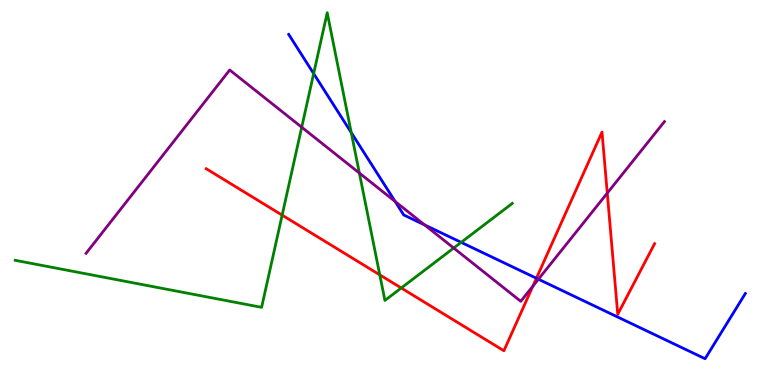[{'lines': ['blue', 'red'], 'intersections': [{'x': 6.92, 'y': 2.77}]}, {'lines': ['green', 'red'], 'intersections': [{'x': 3.64, 'y': 4.41}, {'x': 4.9, 'y': 2.86}, {'x': 5.18, 'y': 2.52}]}, {'lines': ['purple', 'red'], 'intersections': [{'x': 6.88, 'y': 2.57}, {'x': 7.84, 'y': 4.98}]}, {'lines': ['blue', 'green'], 'intersections': [{'x': 4.05, 'y': 8.09}, {'x': 4.53, 'y': 6.56}, {'x': 5.95, 'y': 3.71}]}, {'lines': ['blue', 'purple'], 'intersections': [{'x': 5.1, 'y': 4.77}, {'x': 5.48, 'y': 4.16}, {'x': 6.95, 'y': 2.75}]}, {'lines': ['green', 'purple'], 'intersections': [{'x': 3.89, 'y': 6.7}, {'x': 4.64, 'y': 5.51}, {'x': 5.85, 'y': 3.56}]}]